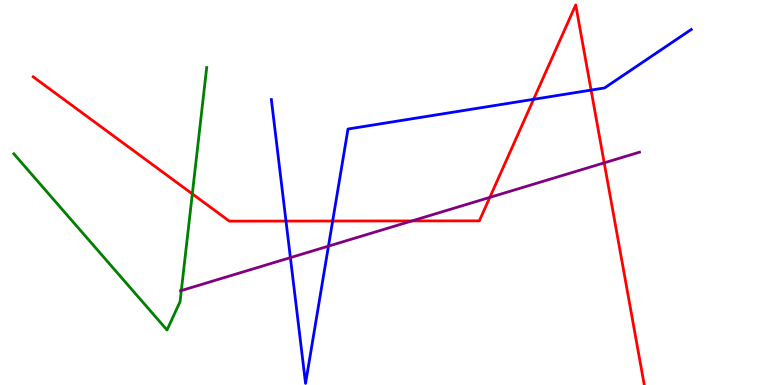[{'lines': ['blue', 'red'], 'intersections': [{'x': 3.69, 'y': 4.26}, {'x': 4.29, 'y': 4.26}, {'x': 6.89, 'y': 7.42}, {'x': 7.63, 'y': 7.66}]}, {'lines': ['green', 'red'], 'intersections': [{'x': 2.48, 'y': 4.96}]}, {'lines': ['purple', 'red'], 'intersections': [{'x': 5.31, 'y': 4.26}, {'x': 6.32, 'y': 4.87}, {'x': 7.8, 'y': 5.77}]}, {'lines': ['blue', 'green'], 'intersections': []}, {'lines': ['blue', 'purple'], 'intersections': [{'x': 3.75, 'y': 3.31}, {'x': 4.24, 'y': 3.61}]}, {'lines': ['green', 'purple'], 'intersections': [{'x': 2.34, 'y': 2.45}]}]